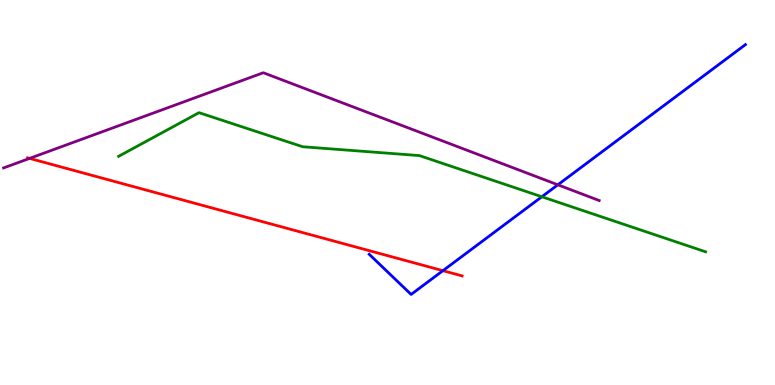[{'lines': ['blue', 'red'], 'intersections': [{'x': 5.72, 'y': 2.97}]}, {'lines': ['green', 'red'], 'intersections': []}, {'lines': ['purple', 'red'], 'intersections': [{'x': 0.382, 'y': 5.89}]}, {'lines': ['blue', 'green'], 'intersections': [{'x': 6.99, 'y': 4.89}]}, {'lines': ['blue', 'purple'], 'intersections': [{'x': 7.2, 'y': 5.2}]}, {'lines': ['green', 'purple'], 'intersections': []}]